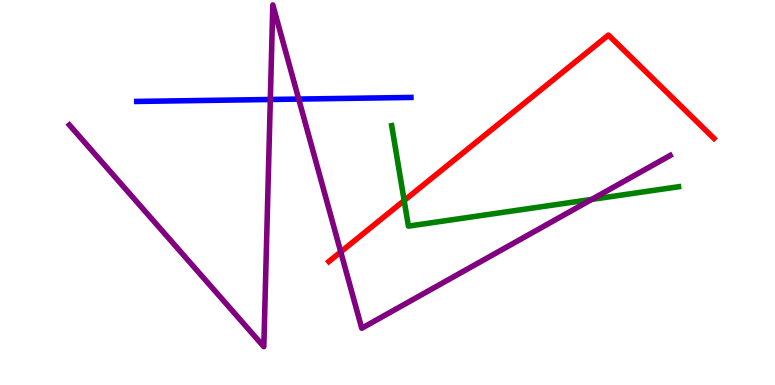[{'lines': ['blue', 'red'], 'intersections': []}, {'lines': ['green', 'red'], 'intersections': [{'x': 5.21, 'y': 4.79}]}, {'lines': ['purple', 'red'], 'intersections': [{'x': 4.4, 'y': 3.46}]}, {'lines': ['blue', 'green'], 'intersections': []}, {'lines': ['blue', 'purple'], 'intersections': [{'x': 3.49, 'y': 7.42}, {'x': 3.85, 'y': 7.43}]}, {'lines': ['green', 'purple'], 'intersections': [{'x': 7.64, 'y': 4.82}]}]